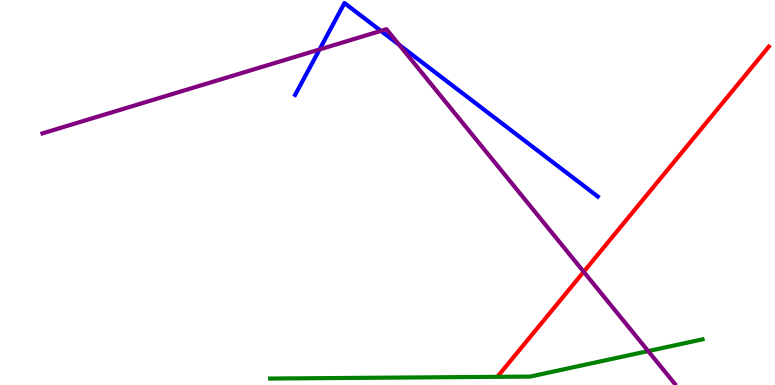[{'lines': ['blue', 'red'], 'intersections': []}, {'lines': ['green', 'red'], 'intersections': []}, {'lines': ['purple', 'red'], 'intersections': [{'x': 7.53, 'y': 2.94}]}, {'lines': ['blue', 'green'], 'intersections': []}, {'lines': ['blue', 'purple'], 'intersections': [{'x': 4.12, 'y': 8.71}, {'x': 4.91, 'y': 9.2}, {'x': 5.15, 'y': 8.83}]}, {'lines': ['green', 'purple'], 'intersections': [{'x': 8.36, 'y': 0.881}]}]